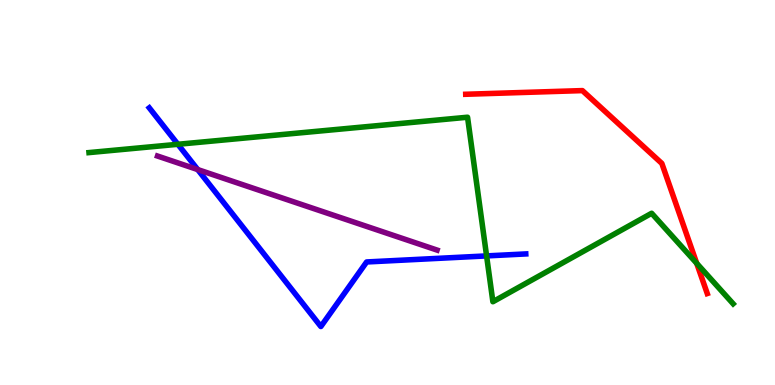[{'lines': ['blue', 'red'], 'intersections': []}, {'lines': ['green', 'red'], 'intersections': [{'x': 8.99, 'y': 3.16}]}, {'lines': ['purple', 'red'], 'intersections': []}, {'lines': ['blue', 'green'], 'intersections': [{'x': 2.3, 'y': 6.25}, {'x': 6.28, 'y': 3.35}]}, {'lines': ['blue', 'purple'], 'intersections': [{'x': 2.55, 'y': 5.6}]}, {'lines': ['green', 'purple'], 'intersections': []}]